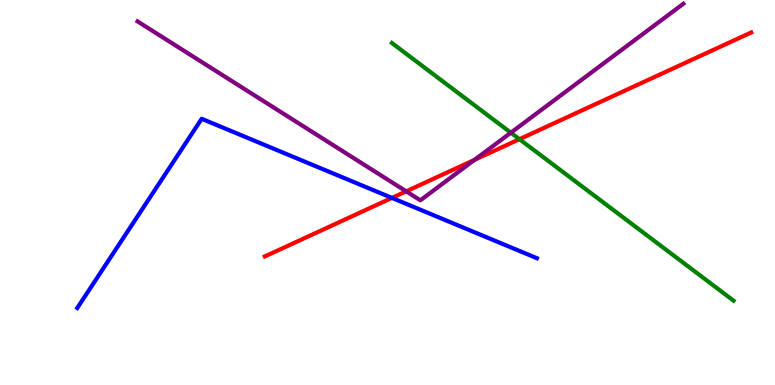[{'lines': ['blue', 'red'], 'intersections': [{'x': 5.06, 'y': 4.86}]}, {'lines': ['green', 'red'], 'intersections': [{'x': 6.7, 'y': 6.38}]}, {'lines': ['purple', 'red'], 'intersections': [{'x': 5.24, 'y': 5.03}, {'x': 6.12, 'y': 5.85}]}, {'lines': ['blue', 'green'], 'intersections': []}, {'lines': ['blue', 'purple'], 'intersections': []}, {'lines': ['green', 'purple'], 'intersections': [{'x': 6.59, 'y': 6.55}]}]